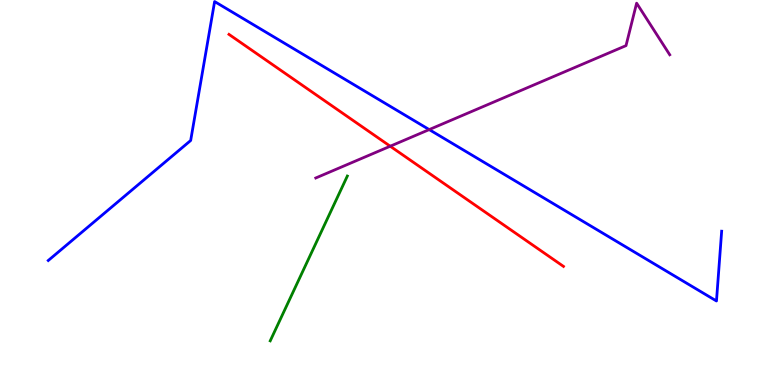[{'lines': ['blue', 'red'], 'intersections': []}, {'lines': ['green', 'red'], 'intersections': []}, {'lines': ['purple', 'red'], 'intersections': [{'x': 5.04, 'y': 6.2}]}, {'lines': ['blue', 'green'], 'intersections': []}, {'lines': ['blue', 'purple'], 'intersections': [{'x': 5.54, 'y': 6.63}]}, {'lines': ['green', 'purple'], 'intersections': []}]